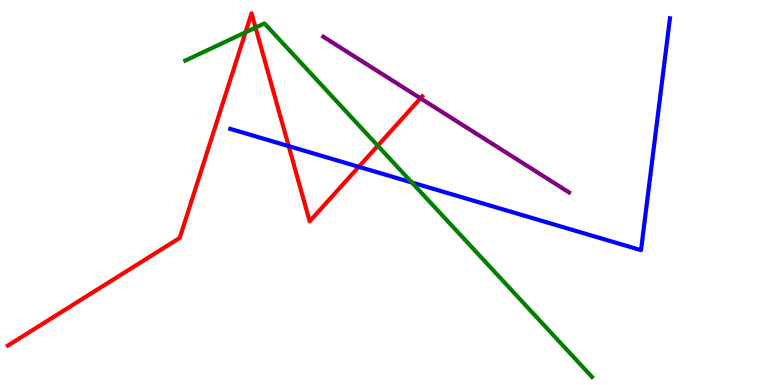[{'lines': ['blue', 'red'], 'intersections': [{'x': 3.72, 'y': 6.2}, {'x': 4.63, 'y': 5.67}]}, {'lines': ['green', 'red'], 'intersections': [{'x': 3.17, 'y': 9.16}, {'x': 3.3, 'y': 9.28}, {'x': 4.87, 'y': 6.22}]}, {'lines': ['purple', 'red'], 'intersections': [{'x': 5.43, 'y': 7.45}]}, {'lines': ['blue', 'green'], 'intersections': [{'x': 5.31, 'y': 5.26}]}, {'lines': ['blue', 'purple'], 'intersections': []}, {'lines': ['green', 'purple'], 'intersections': []}]